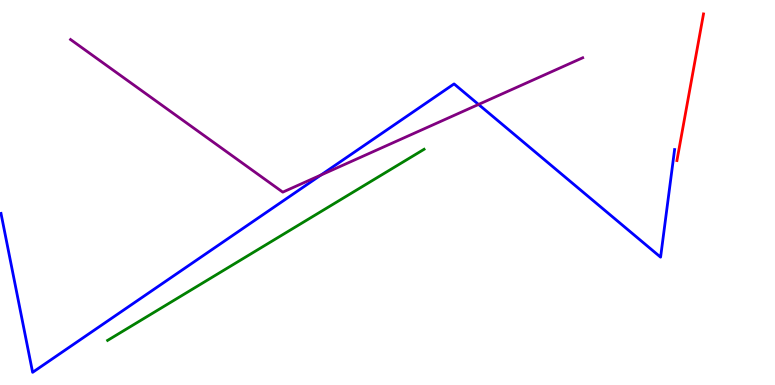[{'lines': ['blue', 'red'], 'intersections': []}, {'lines': ['green', 'red'], 'intersections': []}, {'lines': ['purple', 'red'], 'intersections': []}, {'lines': ['blue', 'green'], 'intersections': []}, {'lines': ['blue', 'purple'], 'intersections': [{'x': 4.14, 'y': 5.45}, {'x': 6.17, 'y': 7.29}]}, {'lines': ['green', 'purple'], 'intersections': []}]